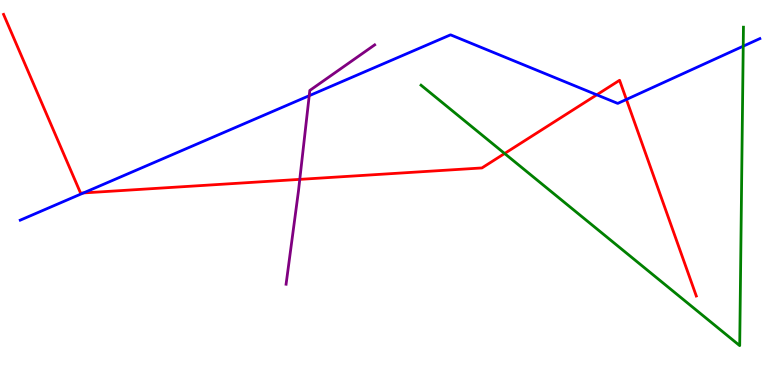[{'lines': ['blue', 'red'], 'intersections': [{'x': 1.08, 'y': 4.99}, {'x': 7.7, 'y': 7.54}, {'x': 8.08, 'y': 7.42}]}, {'lines': ['green', 'red'], 'intersections': [{'x': 6.51, 'y': 6.01}]}, {'lines': ['purple', 'red'], 'intersections': [{'x': 3.87, 'y': 5.34}]}, {'lines': ['blue', 'green'], 'intersections': [{'x': 9.59, 'y': 8.8}]}, {'lines': ['blue', 'purple'], 'intersections': [{'x': 3.99, 'y': 7.51}]}, {'lines': ['green', 'purple'], 'intersections': []}]